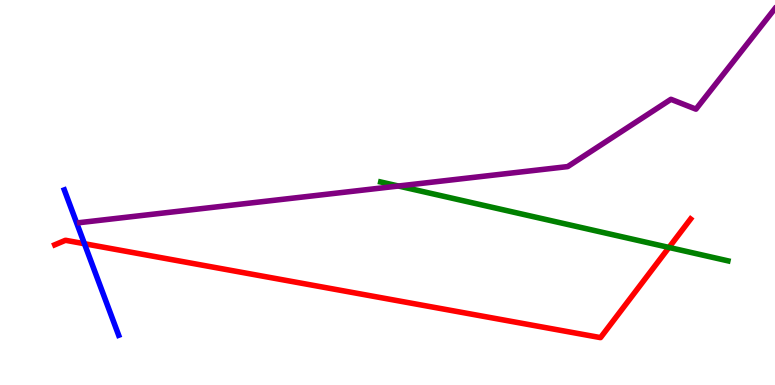[{'lines': ['blue', 'red'], 'intersections': [{'x': 1.09, 'y': 3.67}]}, {'lines': ['green', 'red'], 'intersections': [{'x': 8.63, 'y': 3.57}]}, {'lines': ['purple', 'red'], 'intersections': []}, {'lines': ['blue', 'green'], 'intersections': []}, {'lines': ['blue', 'purple'], 'intersections': []}, {'lines': ['green', 'purple'], 'intersections': [{'x': 5.14, 'y': 5.17}]}]